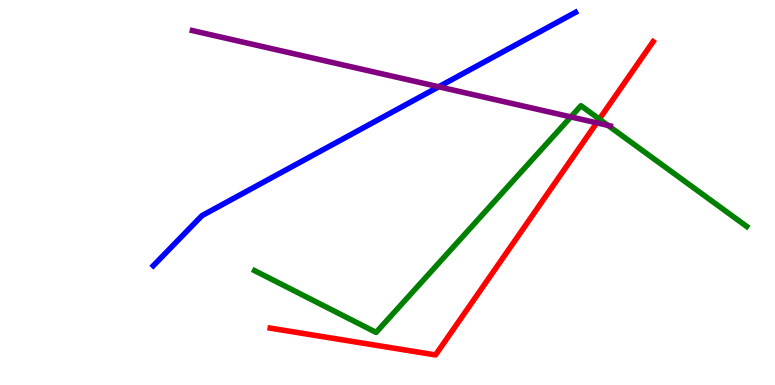[{'lines': ['blue', 'red'], 'intersections': []}, {'lines': ['green', 'red'], 'intersections': [{'x': 7.73, 'y': 6.91}]}, {'lines': ['purple', 'red'], 'intersections': [{'x': 7.7, 'y': 6.81}]}, {'lines': ['blue', 'green'], 'intersections': []}, {'lines': ['blue', 'purple'], 'intersections': [{'x': 5.66, 'y': 7.75}]}, {'lines': ['green', 'purple'], 'intersections': [{'x': 7.37, 'y': 6.96}, {'x': 7.84, 'y': 6.74}]}]